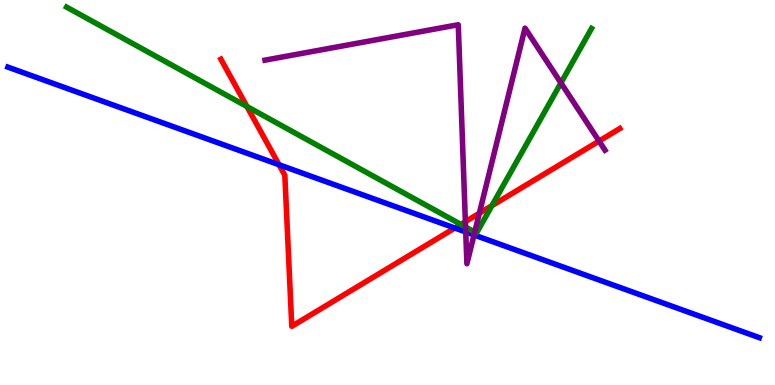[{'lines': ['blue', 'red'], 'intersections': [{'x': 3.6, 'y': 5.72}, {'x': 5.87, 'y': 4.08}]}, {'lines': ['green', 'red'], 'intersections': [{'x': 3.19, 'y': 7.23}, {'x': 5.95, 'y': 4.17}, {'x': 6.35, 'y': 4.66}]}, {'lines': ['purple', 'red'], 'intersections': [{'x': 6.0, 'y': 4.24}, {'x': 6.19, 'y': 4.46}, {'x': 7.73, 'y': 6.34}]}, {'lines': ['blue', 'green'], 'intersections': []}, {'lines': ['blue', 'purple'], 'intersections': [{'x': 6.01, 'y': 3.98}, {'x': 6.12, 'y': 3.9}]}, {'lines': ['green', 'purple'], 'intersections': [{'x': 6.01, 'y': 4.1}, {'x': 6.13, 'y': 3.97}, {'x': 7.24, 'y': 7.85}]}]